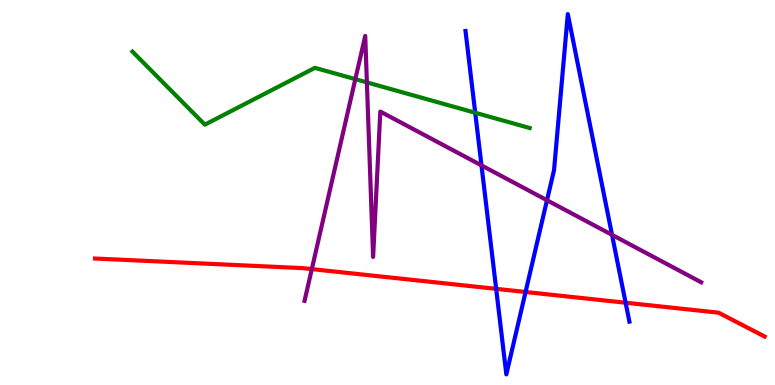[{'lines': ['blue', 'red'], 'intersections': [{'x': 6.4, 'y': 2.5}, {'x': 6.78, 'y': 2.42}, {'x': 8.07, 'y': 2.14}]}, {'lines': ['green', 'red'], 'intersections': []}, {'lines': ['purple', 'red'], 'intersections': [{'x': 4.02, 'y': 3.01}]}, {'lines': ['blue', 'green'], 'intersections': [{'x': 6.13, 'y': 7.07}]}, {'lines': ['blue', 'purple'], 'intersections': [{'x': 6.21, 'y': 5.7}, {'x': 7.06, 'y': 4.8}, {'x': 7.9, 'y': 3.9}]}, {'lines': ['green', 'purple'], 'intersections': [{'x': 4.58, 'y': 7.94}, {'x': 4.73, 'y': 7.86}]}]